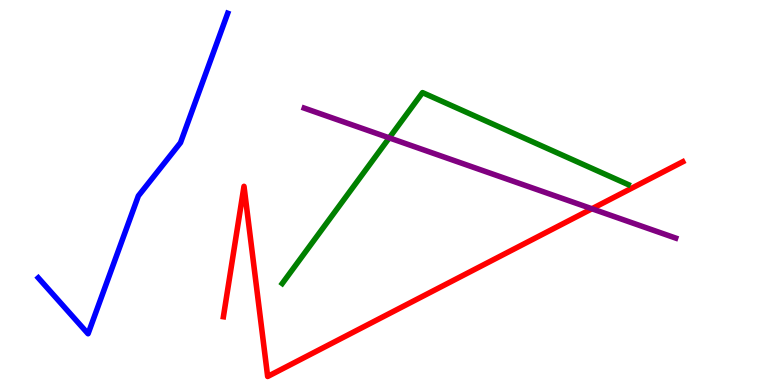[{'lines': ['blue', 'red'], 'intersections': []}, {'lines': ['green', 'red'], 'intersections': []}, {'lines': ['purple', 'red'], 'intersections': [{'x': 7.64, 'y': 4.58}]}, {'lines': ['blue', 'green'], 'intersections': []}, {'lines': ['blue', 'purple'], 'intersections': []}, {'lines': ['green', 'purple'], 'intersections': [{'x': 5.02, 'y': 6.42}]}]